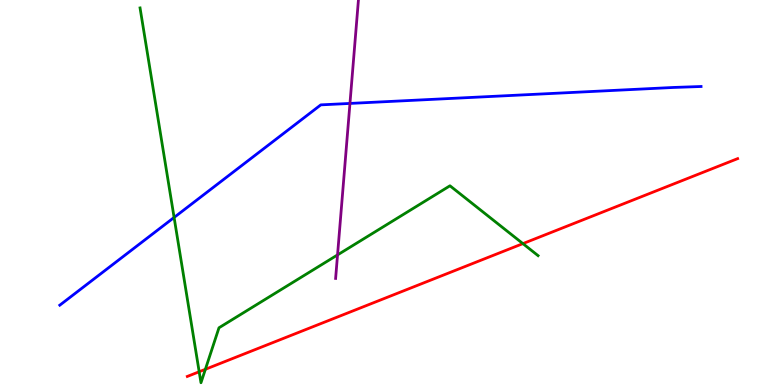[{'lines': ['blue', 'red'], 'intersections': []}, {'lines': ['green', 'red'], 'intersections': [{'x': 2.57, 'y': 0.344}, {'x': 2.65, 'y': 0.408}, {'x': 6.75, 'y': 3.67}]}, {'lines': ['purple', 'red'], 'intersections': []}, {'lines': ['blue', 'green'], 'intersections': [{'x': 2.25, 'y': 4.35}]}, {'lines': ['blue', 'purple'], 'intersections': [{'x': 4.52, 'y': 7.31}]}, {'lines': ['green', 'purple'], 'intersections': [{'x': 4.36, 'y': 3.38}]}]